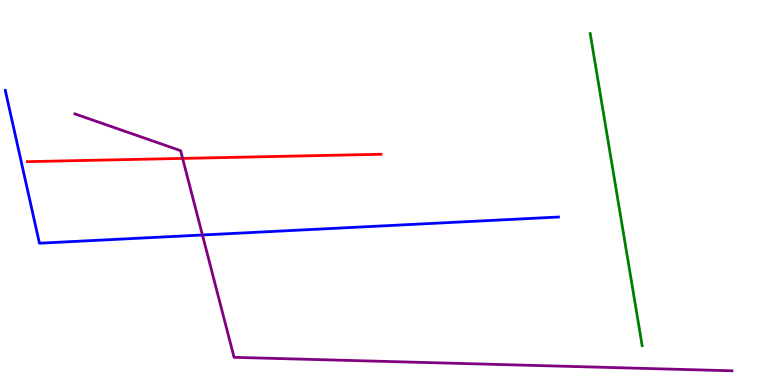[{'lines': ['blue', 'red'], 'intersections': []}, {'lines': ['green', 'red'], 'intersections': []}, {'lines': ['purple', 'red'], 'intersections': [{'x': 2.36, 'y': 5.89}]}, {'lines': ['blue', 'green'], 'intersections': []}, {'lines': ['blue', 'purple'], 'intersections': [{'x': 2.61, 'y': 3.9}]}, {'lines': ['green', 'purple'], 'intersections': []}]